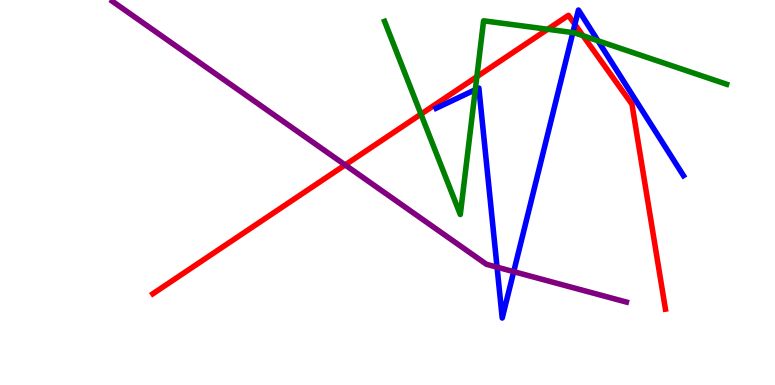[{'lines': ['blue', 'red'], 'intersections': [{'x': 7.42, 'y': 9.37}]}, {'lines': ['green', 'red'], 'intersections': [{'x': 5.43, 'y': 7.04}, {'x': 6.15, 'y': 8.01}, {'x': 7.07, 'y': 9.24}, {'x': 7.52, 'y': 9.07}]}, {'lines': ['purple', 'red'], 'intersections': [{'x': 4.45, 'y': 5.72}]}, {'lines': ['blue', 'green'], 'intersections': [{'x': 6.13, 'y': 7.67}, {'x': 7.39, 'y': 9.15}, {'x': 7.72, 'y': 8.94}]}, {'lines': ['blue', 'purple'], 'intersections': [{'x': 6.41, 'y': 3.06}, {'x': 6.63, 'y': 2.94}]}, {'lines': ['green', 'purple'], 'intersections': []}]